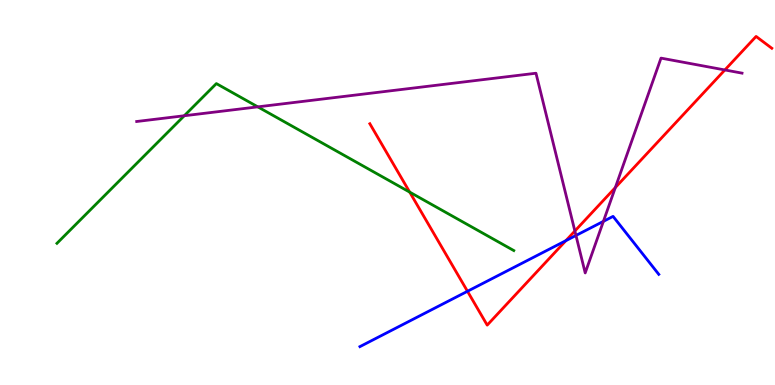[{'lines': ['blue', 'red'], 'intersections': [{'x': 6.03, 'y': 2.43}, {'x': 7.3, 'y': 3.75}]}, {'lines': ['green', 'red'], 'intersections': [{'x': 5.29, 'y': 5.01}]}, {'lines': ['purple', 'red'], 'intersections': [{'x': 7.42, 'y': 4.0}, {'x': 7.94, 'y': 5.13}, {'x': 9.35, 'y': 8.18}]}, {'lines': ['blue', 'green'], 'intersections': []}, {'lines': ['blue', 'purple'], 'intersections': [{'x': 7.43, 'y': 3.88}, {'x': 7.79, 'y': 4.25}]}, {'lines': ['green', 'purple'], 'intersections': [{'x': 2.38, 'y': 6.99}, {'x': 3.33, 'y': 7.22}]}]